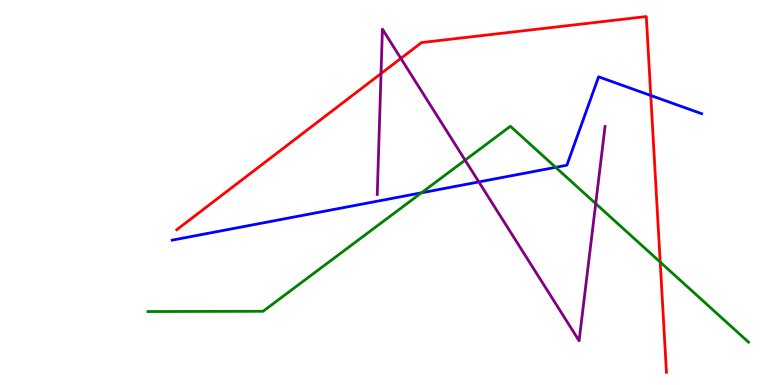[{'lines': ['blue', 'red'], 'intersections': [{'x': 8.4, 'y': 7.52}]}, {'lines': ['green', 'red'], 'intersections': [{'x': 8.52, 'y': 3.19}]}, {'lines': ['purple', 'red'], 'intersections': [{'x': 4.92, 'y': 8.09}, {'x': 5.17, 'y': 8.48}]}, {'lines': ['blue', 'green'], 'intersections': [{'x': 5.44, 'y': 4.99}, {'x': 7.17, 'y': 5.65}]}, {'lines': ['blue', 'purple'], 'intersections': [{'x': 6.18, 'y': 5.27}]}, {'lines': ['green', 'purple'], 'intersections': [{'x': 6.0, 'y': 5.84}, {'x': 7.69, 'y': 4.71}]}]